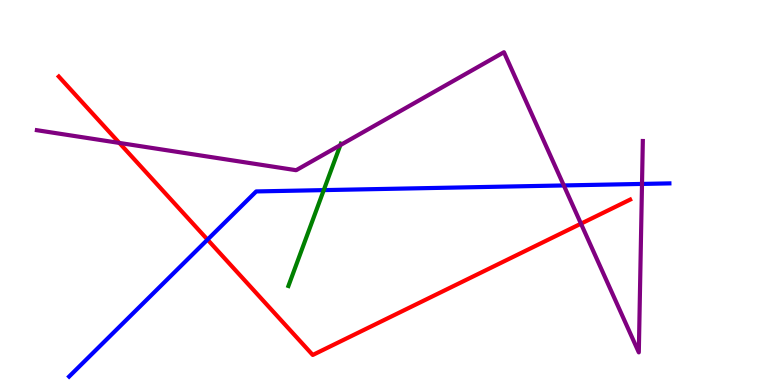[{'lines': ['blue', 'red'], 'intersections': [{'x': 2.68, 'y': 3.78}]}, {'lines': ['green', 'red'], 'intersections': []}, {'lines': ['purple', 'red'], 'intersections': [{'x': 1.54, 'y': 6.29}, {'x': 7.5, 'y': 4.19}]}, {'lines': ['blue', 'green'], 'intersections': [{'x': 4.18, 'y': 5.06}]}, {'lines': ['blue', 'purple'], 'intersections': [{'x': 7.27, 'y': 5.18}, {'x': 8.28, 'y': 5.22}]}, {'lines': ['green', 'purple'], 'intersections': [{'x': 4.39, 'y': 6.23}]}]